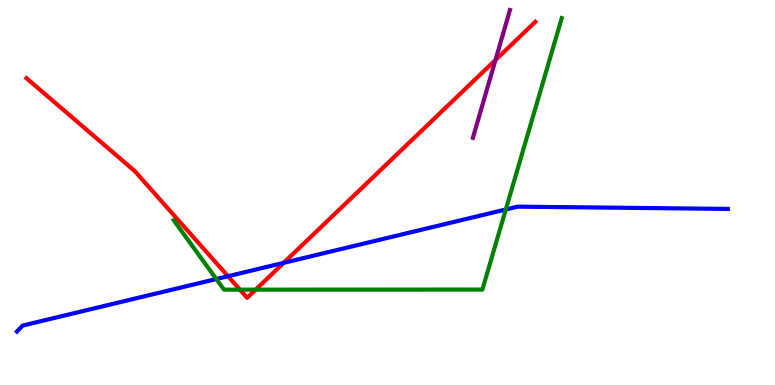[{'lines': ['blue', 'red'], 'intersections': [{'x': 2.94, 'y': 2.83}, {'x': 3.66, 'y': 3.17}]}, {'lines': ['green', 'red'], 'intersections': [{'x': 3.1, 'y': 2.48}, {'x': 3.3, 'y': 2.48}]}, {'lines': ['purple', 'red'], 'intersections': [{'x': 6.39, 'y': 8.44}]}, {'lines': ['blue', 'green'], 'intersections': [{'x': 2.79, 'y': 2.75}, {'x': 6.53, 'y': 4.56}]}, {'lines': ['blue', 'purple'], 'intersections': []}, {'lines': ['green', 'purple'], 'intersections': []}]